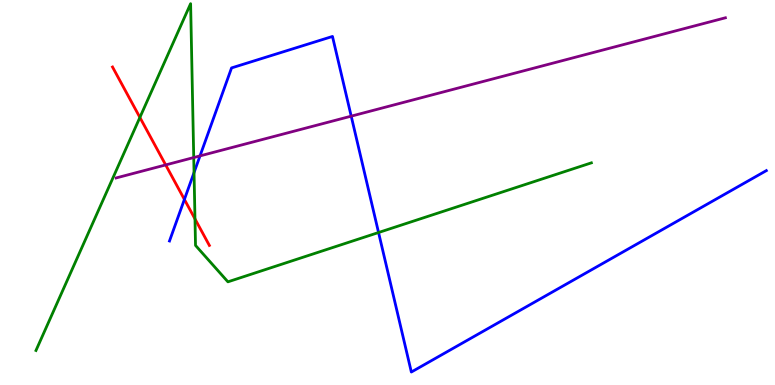[{'lines': ['blue', 'red'], 'intersections': [{'x': 2.38, 'y': 4.82}]}, {'lines': ['green', 'red'], 'intersections': [{'x': 1.81, 'y': 6.95}, {'x': 2.52, 'y': 4.31}]}, {'lines': ['purple', 'red'], 'intersections': [{'x': 2.14, 'y': 5.72}]}, {'lines': ['blue', 'green'], 'intersections': [{'x': 2.5, 'y': 5.52}, {'x': 4.88, 'y': 3.96}]}, {'lines': ['blue', 'purple'], 'intersections': [{'x': 2.58, 'y': 5.95}, {'x': 4.53, 'y': 6.98}]}, {'lines': ['green', 'purple'], 'intersections': [{'x': 2.5, 'y': 5.91}]}]